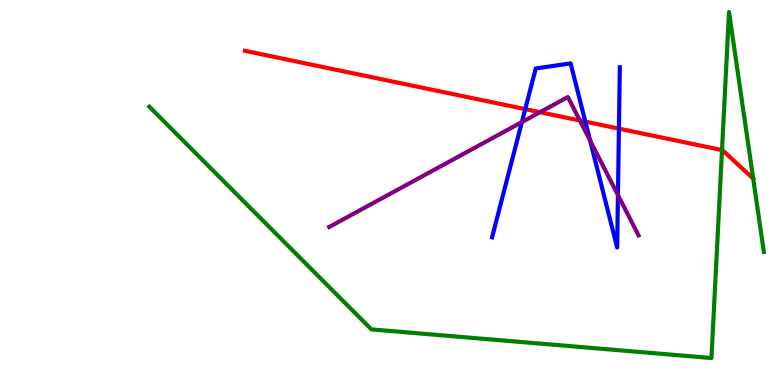[{'lines': ['blue', 'red'], 'intersections': [{'x': 6.78, 'y': 7.17}, {'x': 7.55, 'y': 6.84}, {'x': 7.99, 'y': 6.66}]}, {'lines': ['green', 'red'], 'intersections': [{'x': 9.32, 'y': 6.1}]}, {'lines': ['purple', 'red'], 'intersections': [{'x': 6.97, 'y': 7.09}, {'x': 7.48, 'y': 6.87}]}, {'lines': ['blue', 'green'], 'intersections': []}, {'lines': ['blue', 'purple'], 'intersections': [{'x': 6.73, 'y': 6.83}, {'x': 7.61, 'y': 6.35}, {'x': 7.97, 'y': 4.93}]}, {'lines': ['green', 'purple'], 'intersections': []}]